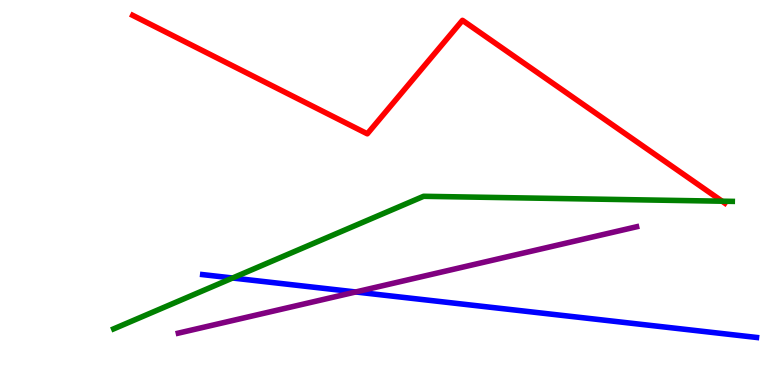[{'lines': ['blue', 'red'], 'intersections': []}, {'lines': ['green', 'red'], 'intersections': [{'x': 9.32, 'y': 4.77}]}, {'lines': ['purple', 'red'], 'intersections': []}, {'lines': ['blue', 'green'], 'intersections': [{'x': 3.0, 'y': 2.78}]}, {'lines': ['blue', 'purple'], 'intersections': [{'x': 4.59, 'y': 2.42}]}, {'lines': ['green', 'purple'], 'intersections': []}]